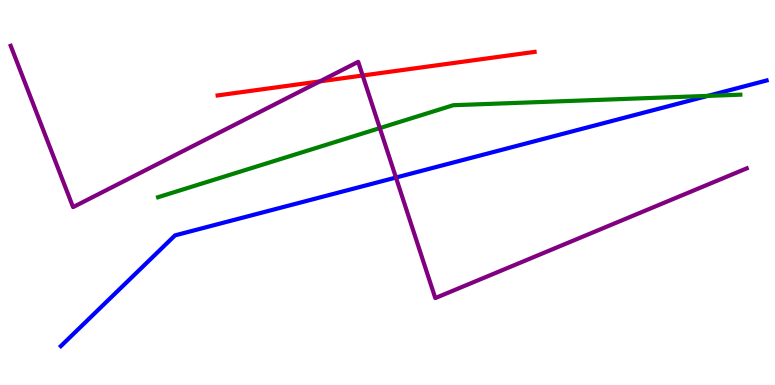[{'lines': ['blue', 'red'], 'intersections': []}, {'lines': ['green', 'red'], 'intersections': []}, {'lines': ['purple', 'red'], 'intersections': [{'x': 4.13, 'y': 7.89}, {'x': 4.68, 'y': 8.04}]}, {'lines': ['blue', 'green'], 'intersections': [{'x': 9.13, 'y': 7.51}]}, {'lines': ['blue', 'purple'], 'intersections': [{'x': 5.11, 'y': 5.39}]}, {'lines': ['green', 'purple'], 'intersections': [{'x': 4.9, 'y': 6.67}]}]